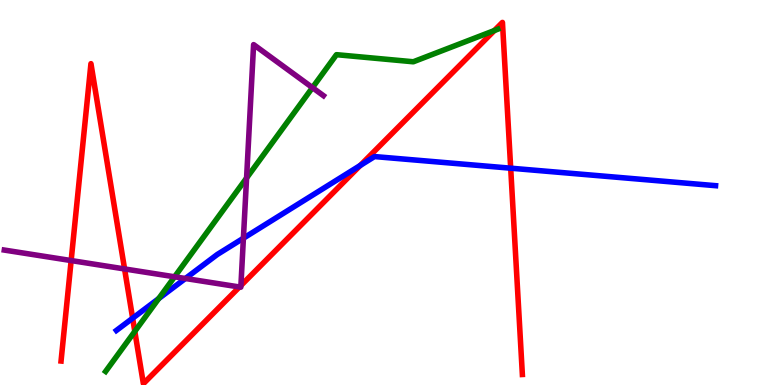[{'lines': ['blue', 'red'], 'intersections': [{'x': 1.71, 'y': 1.73}, {'x': 4.65, 'y': 5.7}, {'x': 6.59, 'y': 5.63}]}, {'lines': ['green', 'red'], 'intersections': [{'x': 1.74, 'y': 1.39}, {'x': 6.38, 'y': 9.21}]}, {'lines': ['purple', 'red'], 'intersections': [{'x': 0.918, 'y': 3.23}, {'x': 1.61, 'y': 3.01}, {'x': 3.09, 'y': 2.55}, {'x': 3.11, 'y': 2.58}]}, {'lines': ['blue', 'green'], 'intersections': [{'x': 2.05, 'y': 2.24}]}, {'lines': ['blue', 'purple'], 'intersections': [{'x': 2.39, 'y': 2.77}, {'x': 3.14, 'y': 3.81}]}, {'lines': ['green', 'purple'], 'intersections': [{'x': 2.25, 'y': 2.81}, {'x': 3.18, 'y': 5.38}, {'x': 4.03, 'y': 7.72}]}]